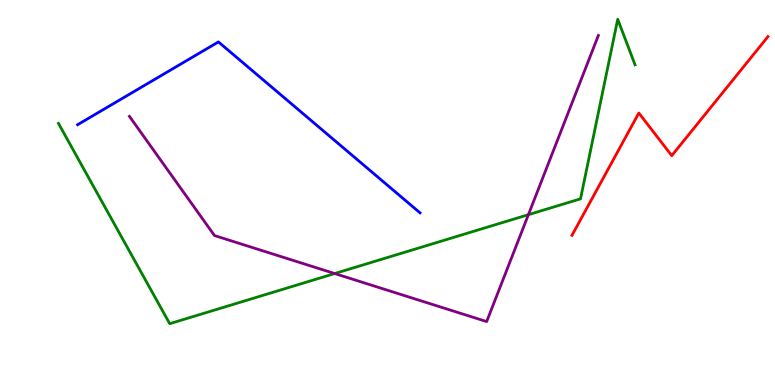[{'lines': ['blue', 'red'], 'intersections': []}, {'lines': ['green', 'red'], 'intersections': []}, {'lines': ['purple', 'red'], 'intersections': []}, {'lines': ['blue', 'green'], 'intersections': []}, {'lines': ['blue', 'purple'], 'intersections': []}, {'lines': ['green', 'purple'], 'intersections': [{'x': 4.32, 'y': 2.89}, {'x': 6.82, 'y': 4.42}]}]